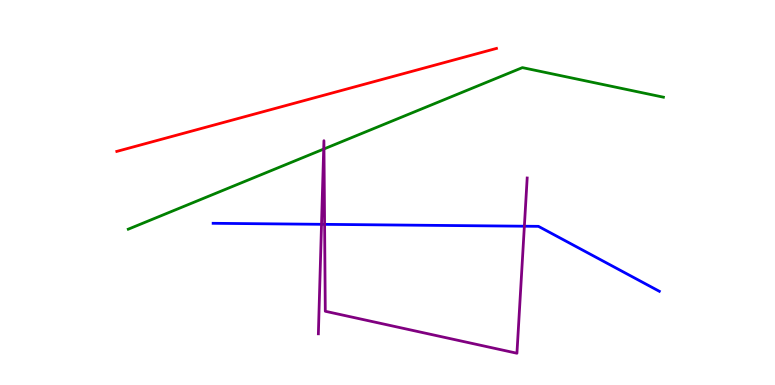[{'lines': ['blue', 'red'], 'intersections': []}, {'lines': ['green', 'red'], 'intersections': []}, {'lines': ['purple', 'red'], 'intersections': []}, {'lines': ['blue', 'green'], 'intersections': []}, {'lines': ['blue', 'purple'], 'intersections': [{'x': 4.15, 'y': 4.17}, {'x': 4.19, 'y': 4.17}, {'x': 6.77, 'y': 4.12}]}, {'lines': ['green', 'purple'], 'intersections': [{'x': 4.18, 'y': 6.13}, {'x': 4.18, 'y': 6.13}]}]